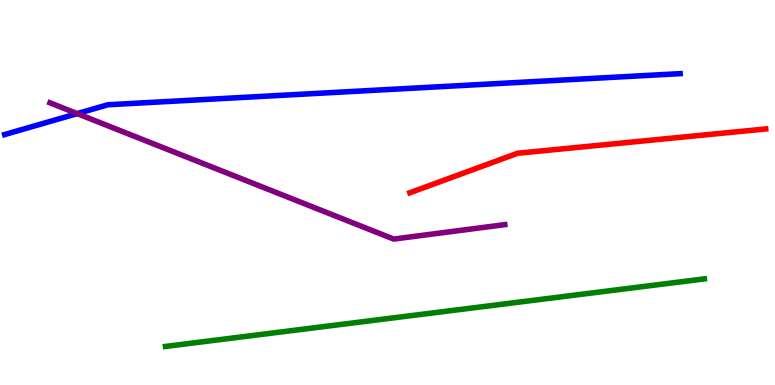[{'lines': ['blue', 'red'], 'intersections': []}, {'lines': ['green', 'red'], 'intersections': []}, {'lines': ['purple', 'red'], 'intersections': []}, {'lines': ['blue', 'green'], 'intersections': []}, {'lines': ['blue', 'purple'], 'intersections': [{'x': 0.996, 'y': 7.05}]}, {'lines': ['green', 'purple'], 'intersections': []}]